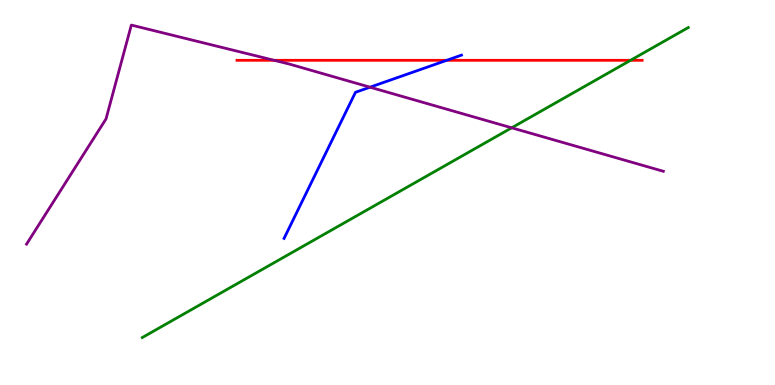[{'lines': ['blue', 'red'], 'intersections': [{'x': 5.76, 'y': 8.43}]}, {'lines': ['green', 'red'], 'intersections': [{'x': 8.14, 'y': 8.43}]}, {'lines': ['purple', 'red'], 'intersections': [{'x': 3.54, 'y': 8.43}]}, {'lines': ['blue', 'green'], 'intersections': []}, {'lines': ['blue', 'purple'], 'intersections': [{'x': 4.77, 'y': 7.74}]}, {'lines': ['green', 'purple'], 'intersections': [{'x': 6.6, 'y': 6.68}]}]